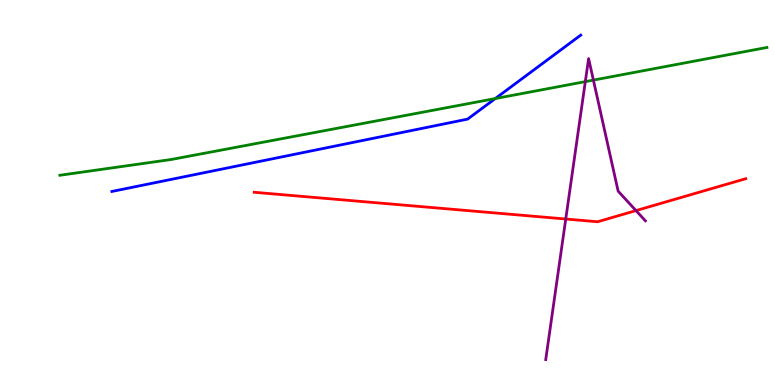[{'lines': ['blue', 'red'], 'intersections': []}, {'lines': ['green', 'red'], 'intersections': []}, {'lines': ['purple', 'red'], 'intersections': [{'x': 7.3, 'y': 4.31}, {'x': 8.21, 'y': 4.53}]}, {'lines': ['blue', 'green'], 'intersections': [{'x': 6.39, 'y': 7.44}]}, {'lines': ['blue', 'purple'], 'intersections': []}, {'lines': ['green', 'purple'], 'intersections': [{'x': 7.55, 'y': 7.88}, {'x': 7.66, 'y': 7.92}]}]